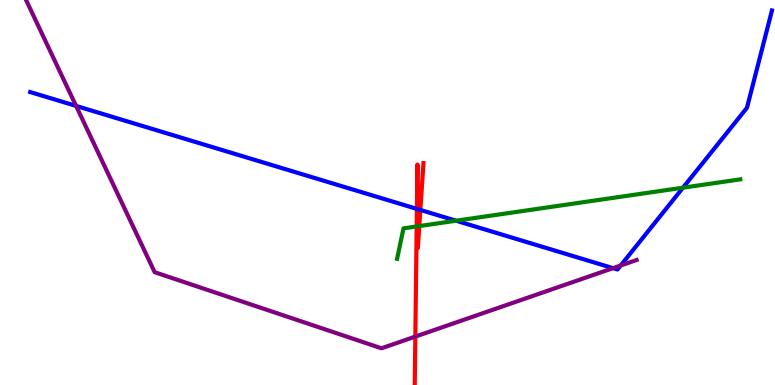[{'lines': ['blue', 'red'], 'intersections': [{'x': 5.38, 'y': 4.57}, {'x': 5.39, 'y': 4.57}, {'x': 5.42, 'y': 4.55}]}, {'lines': ['green', 'red'], 'intersections': [{'x': 5.38, 'y': 4.12}, {'x': 5.39, 'y': 4.12}, {'x': 5.41, 'y': 4.13}]}, {'lines': ['purple', 'red'], 'intersections': [{'x': 5.36, 'y': 1.26}]}, {'lines': ['blue', 'green'], 'intersections': [{'x': 5.88, 'y': 4.27}, {'x': 8.81, 'y': 5.12}]}, {'lines': ['blue', 'purple'], 'intersections': [{'x': 0.982, 'y': 7.25}, {'x': 7.91, 'y': 3.03}, {'x': 8.01, 'y': 3.1}]}, {'lines': ['green', 'purple'], 'intersections': []}]